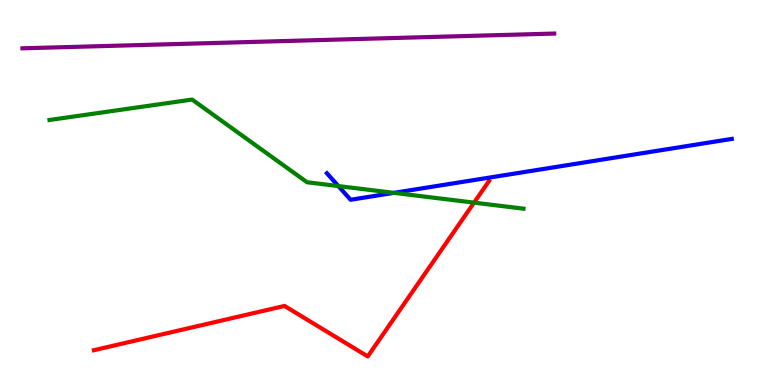[{'lines': ['blue', 'red'], 'intersections': []}, {'lines': ['green', 'red'], 'intersections': [{'x': 6.12, 'y': 4.74}]}, {'lines': ['purple', 'red'], 'intersections': []}, {'lines': ['blue', 'green'], 'intersections': [{'x': 4.37, 'y': 5.17}, {'x': 5.08, 'y': 4.99}]}, {'lines': ['blue', 'purple'], 'intersections': []}, {'lines': ['green', 'purple'], 'intersections': []}]